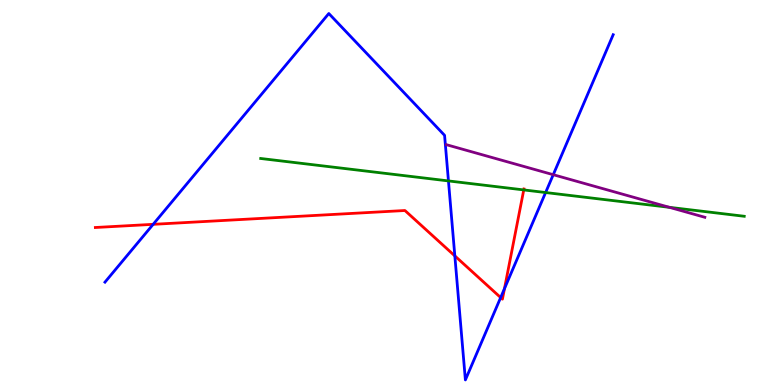[{'lines': ['blue', 'red'], 'intersections': [{'x': 1.98, 'y': 4.17}, {'x': 5.87, 'y': 3.35}, {'x': 6.46, 'y': 2.27}, {'x': 6.51, 'y': 2.5}]}, {'lines': ['green', 'red'], 'intersections': [{'x': 6.76, 'y': 5.07}]}, {'lines': ['purple', 'red'], 'intersections': []}, {'lines': ['blue', 'green'], 'intersections': [{'x': 5.79, 'y': 5.3}, {'x': 7.04, 'y': 5.0}]}, {'lines': ['blue', 'purple'], 'intersections': [{'x': 7.14, 'y': 5.46}]}, {'lines': ['green', 'purple'], 'intersections': [{'x': 8.64, 'y': 4.61}]}]